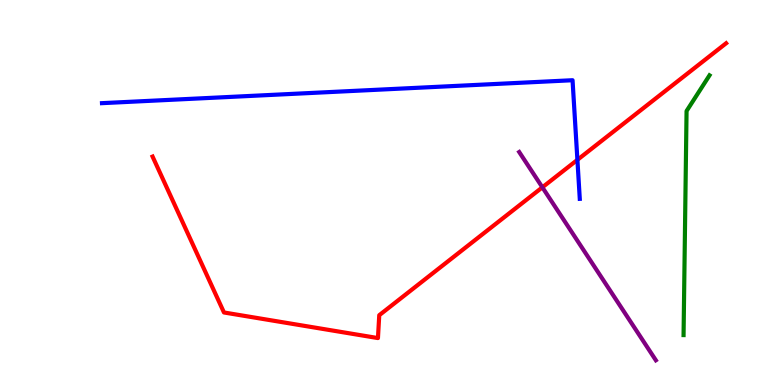[{'lines': ['blue', 'red'], 'intersections': [{'x': 7.45, 'y': 5.85}]}, {'lines': ['green', 'red'], 'intersections': []}, {'lines': ['purple', 'red'], 'intersections': [{'x': 7.0, 'y': 5.13}]}, {'lines': ['blue', 'green'], 'intersections': []}, {'lines': ['blue', 'purple'], 'intersections': []}, {'lines': ['green', 'purple'], 'intersections': []}]